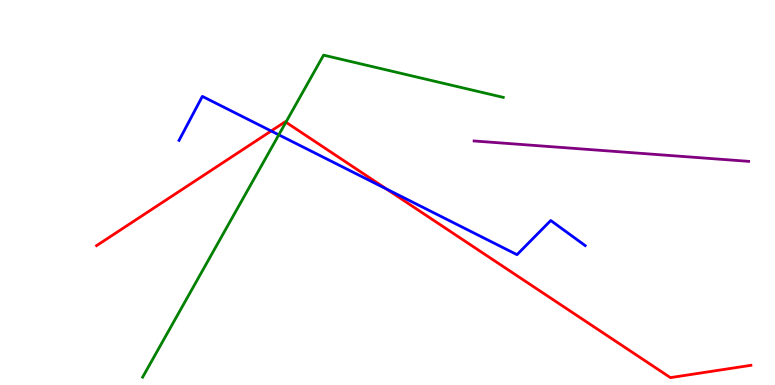[{'lines': ['blue', 'red'], 'intersections': [{'x': 3.5, 'y': 6.6}, {'x': 4.99, 'y': 5.09}]}, {'lines': ['green', 'red'], 'intersections': [{'x': 3.69, 'y': 6.83}]}, {'lines': ['purple', 'red'], 'intersections': []}, {'lines': ['blue', 'green'], 'intersections': [{'x': 3.6, 'y': 6.5}]}, {'lines': ['blue', 'purple'], 'intersections': []}, {'lines': ['green', 'purple'], 'intersections': []}]